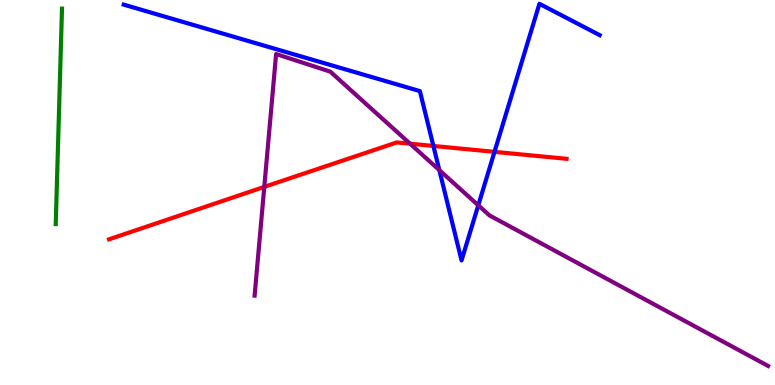[{'lines': ['blue', 'red'], 'intersections': [{'x': 5.59, 'y': 6.21}, {'x': 6.38, 'y': 6.06}]}, {'lines': ['green', 'red'], 'intersections': []}, {'lines': ['purple', 'red'], 'intersections': [{'x': 3.41, 'y': 5.15}, {'x': 5.29, 'y': 6.27}]}, {'lines': ['blue', 'green'], 'intersections': []}, {'lines': ['blue', 'purple'], 'intersections': [{'x': 5.67, 'y': 5.58}, {'x': 6.17, 'y': 4.67}]}, {'lines': ['green', 'purple'], 'intersections': []}]